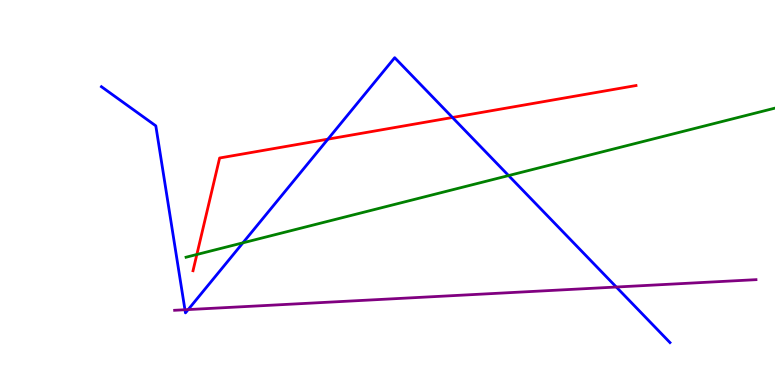[{'lines': ['blue', 'red'], 'intersections': [{'x': 4.23, 'y': 6.39}, {'x': 5.84, 'y': 6.95}]}, {'lines': ['green', 'red'], 'intersections': [{'x': 2.54, 'y': 3.39}]}, {'lines': ['purple', 'red'], 'intersections': []}, {'lines': ['blue', 'green'], 'intersections': [{'x': 3.13, 'y': 3.69}, {'x': 6.56, 'y': 5.44}]}, {'lines': ['blue', 'purple'], 'intersections': [{'x': 2.39, 'y': 1.95}, {'x': 2.43, 'y': 1.96}, {'x': 7.95, 'y': 2.54}]}, {'lines': ['green', 'purple'], 'intersections': []}]